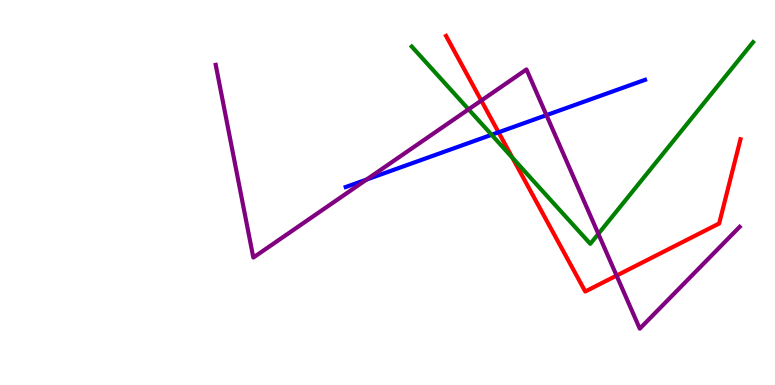[{'lines': ['blue', 'red'], 'intersections': [{'x': 6.43, 'y': 6.56}]}, {'lines': ['green', 'red'], 'intersections': [{'x': 6.61, 'y': 5.9}]}, {'lines': ['purple', 'red'], 'intersections': [{'x': 6.21, 'y': 7.39}, {'x': 7.96, 'y': 2.84}]}, {'lines': ['blue', 'green'], 'intersections': [{'x': 6.34, 'y': 6.5}]}, {'lines': ['blue', 'purple'], 'intersections': [{'x': 4.73, 'y': 5.34}, {'x': 7.05, 'y': 7.01}]}, {'lines': ['green', 'purple'], 'intersections': [{'x': 6.05, 'y': 7.16}, {'x': 7.72, 'y': 3.93}]}]